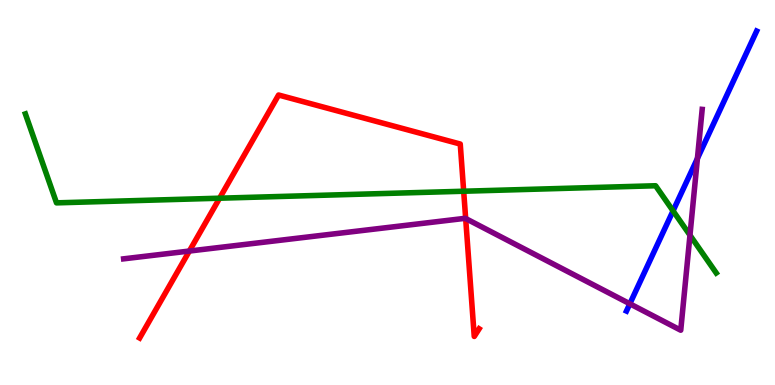[{'lines': ['blue', 'red'], 'intersections': []}, {'lines': ['green', 'red'], 'intersections': [{'x': 2.83, 'y': 4.85}, {'x': 5.98, 'y': 5.03}]}, {'lines': ['purple', 'red'], 'intersections': [{'x': 2.44, 'y': 3.48}, {'x': 6.01, 'y': 4.32}]}, {'lines': ['blue', 'green'], 'intersections': [{'x': 8.68, 'y': 4.52}]}, {'lines': ['blue', 'purple'], 'intersections': [{'x': 8.13, 'y': 2.11}, {'x': 9.0, 'y': 5.88}]}, {'lines': ['green', 'purple'], 'intersections': [{'x': 8.9, 'y': 3.89}]}]